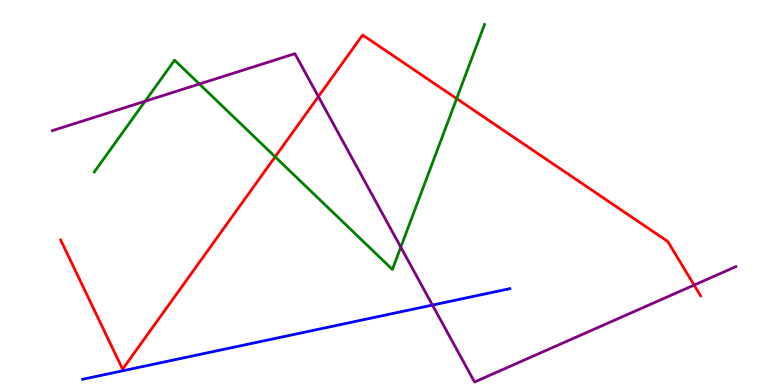[{'lines': ['blue', 'red'], 'intersections': []}, {'lines': ['green', 'red'], 'intersections': [{'x': 3.55, 'y': 5.93}, {'x': 5.89, 'y': 7.44}]}, {'lines': ['purple', 'red'], 'intersections': [{'x': 4.11, 'y': 7.49}, {'x': 8.96, 'y': 2.6}]}, {'lines': ['blue', 'green'], 'intersections': []}, {'lines': ['blue', 'purple'], 'intersections': [{'x': 5.58, 'y': 2.08}]}, {'lines': ['green', 'purple'], 'intersections': [{'x': 1.87, 'y': 7.37}, {'x': 2.57, 'y': 7.82}, {'x': 5.17, 'y': 3.58}]}]